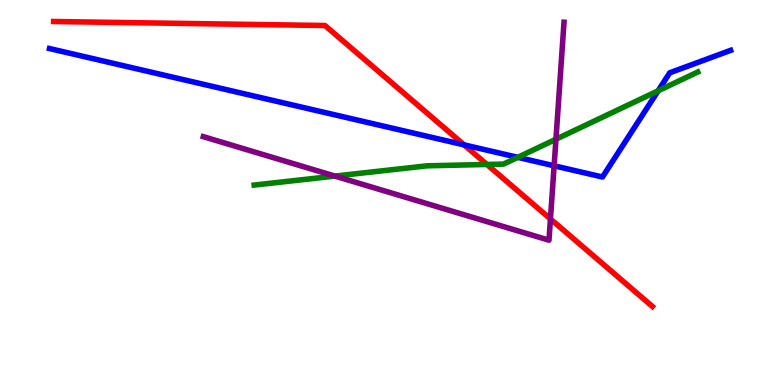[{'lines': ['blue', 'red'], 'intersections': [{'x': 5.99, 'y': 6.24}]}, {'lines': ['green', 'red'], 'intersections': [{'x': 6.28, 'y': 5.73}]}, {'lines': ['purple', 'red'], 'intersections': [{'x': 7.1, 'y': 4.31}]}, {'lines': ['blue', 'green'], 'intersections': [{'x': 6.68, 'y': 5.91}, {'x': 8.49, 'y': 7.64}]}, {'lines': ['blue', 'purple'], 'intersections': [{'x': 7.15, 'y': 5.69}]}, {'lines': ['green', 'purple'], 'intersections': [{'x': 4.32, 'y': 5.43}, {'x': 7.17, 'y': 6.38}]}]